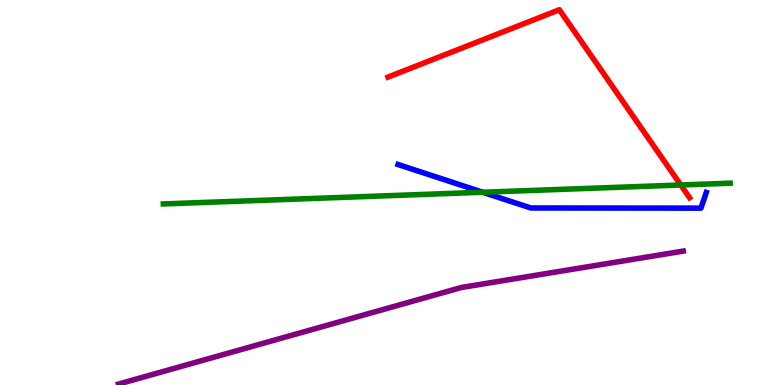[{'lines': ['blue', 'red'], 'intersections': []}, {'lines': ['green', 'red'], 'intersections': [{'x': 8.78, 'y': 5.19}]}, {'lines': ['purple', 'red'], 'intersections': []}, {'lines': ['blue', 'green'], 'intersections': [{'x': 6.23, 'y': 5.01}]}, {'lines': ['blue', 'purple'], 'intersections': []}, {'lines': ['green', 'purple'], 'intersections': []}]